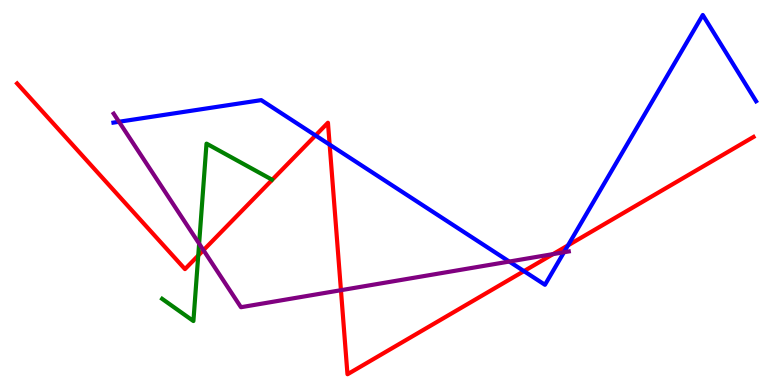[{'lines': ['blue', 'red'], 'intersections': [{'x': 4.07, 'y': 6.48}, {'x': 4.25, 'y': 6.24}, {'x': 6.76, 'y': 2.96}, {'x': 7.33, 'y': 3.63}]}, {'lines': ['green', 'red'], 'intersections': [{'x': 2.56, 'y': 3.36}]}, {'lines': ['purple', 'red'], 'intersections': [{'x': 2.63, 'y': 3.5}, {'x': 4.4, 'y': 2.46}, {'x': 7.14, 'y': 3.4}]}, {'lines': ['blue', 'green'], 'intersections': []}, {'lines': ['blue', 'purple'], 'intersections': [{'x': 1.54, 'y': 6.84}, {'x': 6.57, 'y': 3.21}, {'x': 7.28, 'y': 3.45}]}, {'lines': ['green', 'purple'], 'intersections': [{'x': 2.57, 'y': 3.67}]}]